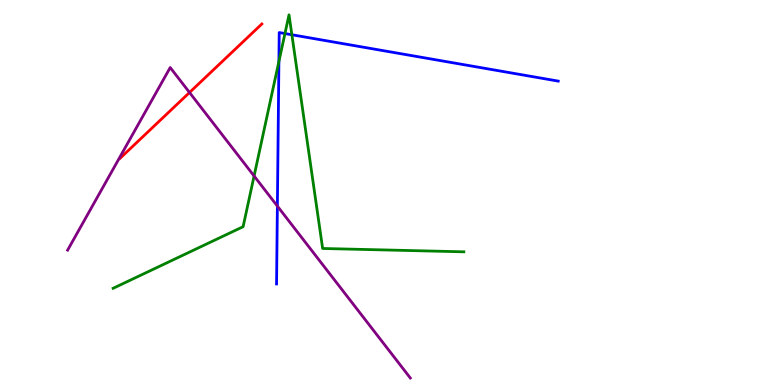[{'lines': ['blue', 'red'], 'intersections': []}, {'lines': ['green', 'red'], 'intersections': []}, {'lines': ['purple', 'red'], 'intersections': [{'x': 2.45, 'y': 7.6}]}, {'lines': ['blue', 'green'], 'intersections': [{'x': 3.6, 'y': 8.4}, {'x': 3.68, 'y': 9.13}, {'x': 3.77, 'y': 9.1}]}, {'lines': ['blue', 'purple'], 'intersections': [{'x': 3.58, 'y': 4.65}]}, {'lines': ['green', 'purple'], 'intersections': [{'x': 3.28, 'y': 5.43}]}]